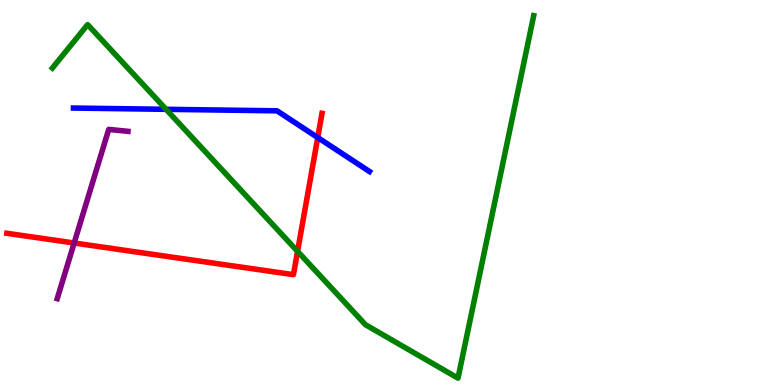[{'lines': ['blue', 'red'], 'intersections': [{'x': 4.1, 'y': 6.43}]}, {'lines': ['green', 'red'], 'intersections': [{'x': 3.84, 'y': 3.47}]}, {'lines': ['purple', 'red'], 'intersections': [{'x': 0.957, 'y': 3.69}]}, {'lines': ['blue', 'green'], 'intersections': [{'x': 2.14, 'y': 7.16}]}, {'lines': ['blue', 'purple'], 'intersections': []}, {'lines': ['green', 'purple'], 'intersections': []}]